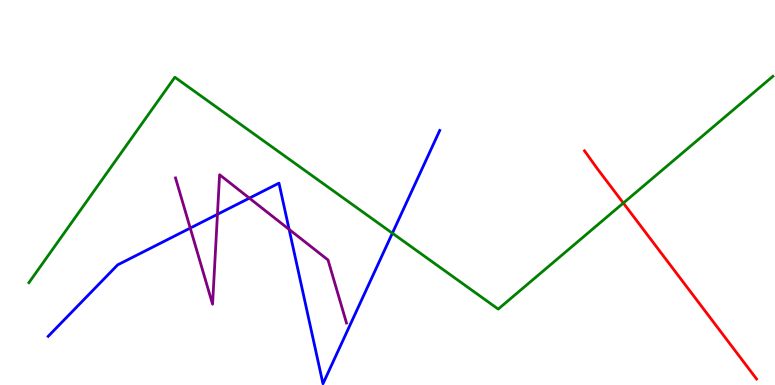[{'lines': ['blue', 'red'], 'intersections': []}, {'lines': ['green', 'red'], 'intersections': [{'x': 8.04, 'y': 4.73}]}, {'lines': ['purple', 'red'], 'intersections': []}, {'lines': ['blue', 'green'], 'intersections': [{'x': 5.06, 'y': 3.94}]}, {'lines': ['blue', 'purple'], 'intersections': [{'x': 2.45, 'y': 4.08}, {'x': 2.81, 'y': 4.43}, {'x': 3.22, 'y': 4.85}, {'x': 3.73, 'y': 4.04}]}, {'lines': ['green', 'purple'], 'intersections': []}]